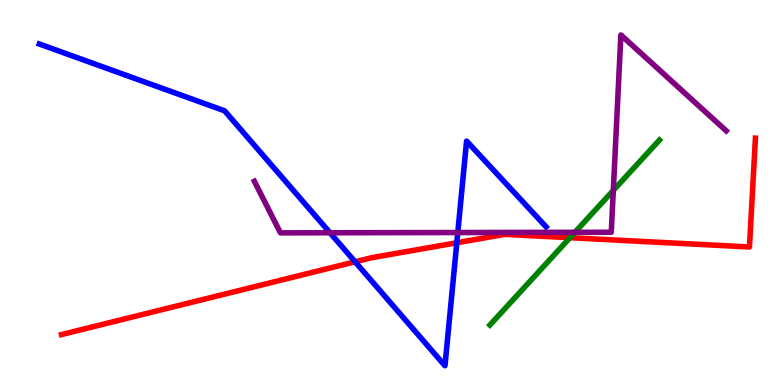[{'lines': ['blue', 'red'], 'intersections': [{'x': 4.58, 'y': 3.2}, {'x': 5.89, 'y': 3.69}]}, {'lines': ['green', 'red'], 'intersections': [{'x': 7.35, 'y': 3.83}]}, {'lines': ['purple', 'red'], 'intersections': []}, {'lines': ['blue', 'green'], 'intersections': []}, {'lines': ['blue', 'purple'], 'intersections': [{'x': 4.26, 'y': 3.95}, {'x': 5.91, 'y': 3.96}]}, {'lines': ['green', 'purple'], 'intersections': [{'x': 7.42, 'y': 3.97}, {'x': 7.91, 'y': 5.05}]}]